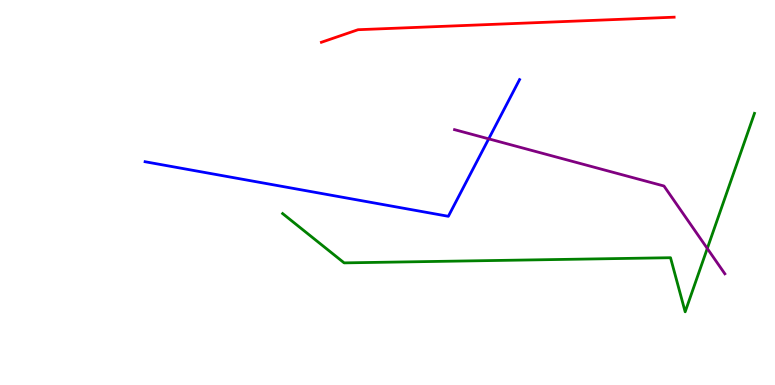[{'lines': ['blue', 'red'], 'intersections': []}, {'lines': ['green', 'red'], 'intersections': []}, {'lines': ['purple', 'red'], 'intersections': []}, {'lines': ['blue', 'green'], 'intersections': []}, {'lines': ['blue', 'purple'], 'intersections': [{'x': 6.31, 'y': 6.39}]}, {'lines': ['green', 'purple'], 'intersections': [{'x': 9.13, 'y': 3.55}]}]